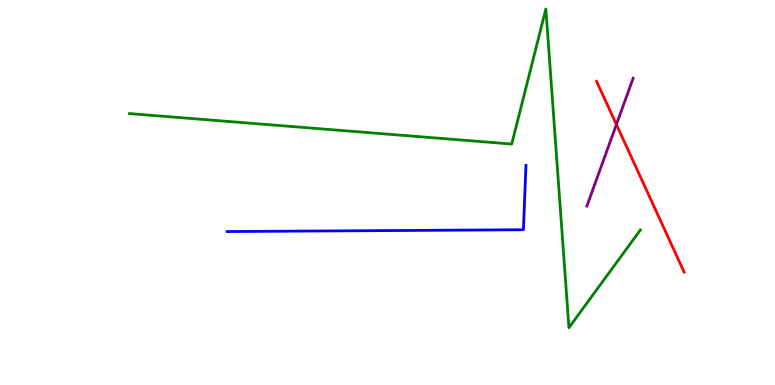[{'lines': ['blue', 'red'], 'intersections': []}, {'lines': ['green', 'red'], 'intersections': []}, {'lines': ['purple', 'red'], 'intersections': [{'x': 7.95, 'y': 6.77}]}, {'lines': ['blue', 'green'], 'intersections': []}, {'lines': ['blue', 'purple'], 'intersections': []}, {'lines': ['green', 'purple'], 'intersections': []}]